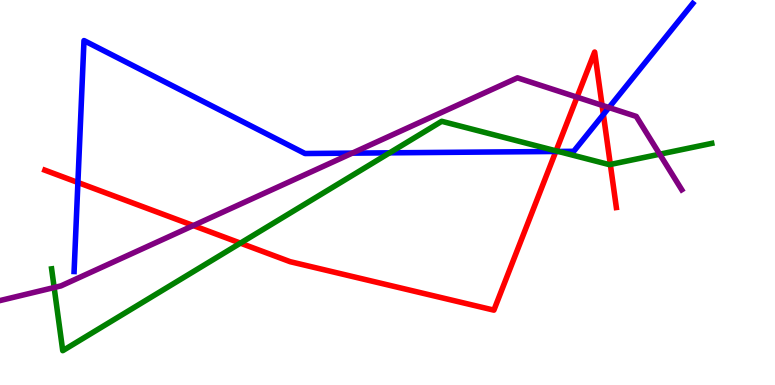[{'lines': ['blue', 'red'], 'intersections': [{'x': 1.01, 'y': 5.26}, {'x': 7.17, 'y': 6.07}, {'x': 7.79, 'y': 7.03}]}, {'lines': ['green', 'red'], 'intersections': [{'x': 3.1, 'y': 3.68}, {'x': 7.18, 'y': 6.08}, {'x': 7.88, 'y': 5.73}]}, {'lines': ['purple', 'red'], 'intersections': [{'x': 2.49, 'y': 4.14}, {'x': 7.45, 'y': 7.48}, {'x': 7.77, 'y': 7.26}]}, {'lines': ['blue', 'green'], 'intersections': [{'x': 5.03, 'y': 6.03}, {'x': 7.2, 'y': 6.07}]}, {'lines': ['blue', 'purple'], 'intersections': [{'x': 4.55, 'y': 6.02}, {'x': 7.86, 'y': 7.21}]}, {'lines': ['green', 'purple'], 'intersections': [{'x': 0.699, 'y': 2.53}, {'x': 8.51, 'y': 5.99}]}]